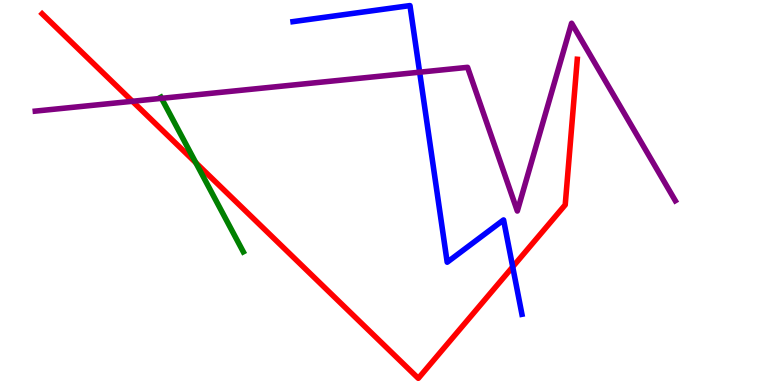[{'lines': ['blue', 'red'], 'intersections': [{'x': 6.62, 'y': 3.07}]}, {'lines': ['green', 'red'], 'intersections': [{'x': 2.53, 'y': 5.77}]}, {'lines': ['purple', 'red'], 'intersections': [{'x': 1.71, 'y': 7.37}]}, {'lines': ['blue', 'green'], 'intersections': []}, {'lines': ['blue', 'purple'], 'intersections': [{'x': 5.41, 'y': 8.12}]}, {'lines': ['green', 'purple'], 'intersections': [{'x': 2.08, 'y': 7.45}]}]